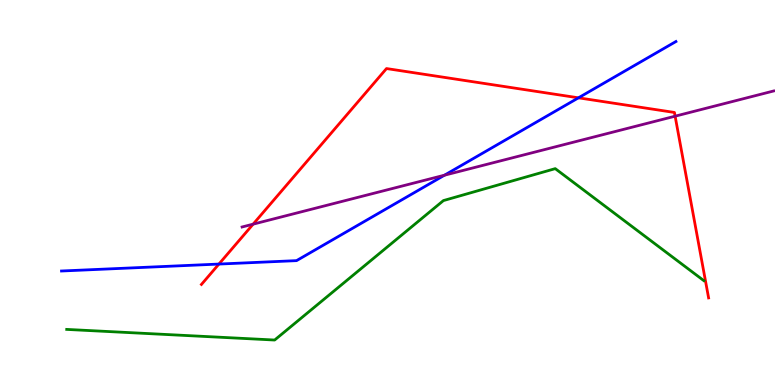[{'lines': ['blue', 'red'], 'intersections': [{'x': 2.82, 'y': 3.14}, {'x': 7.46, 'y': 7.46}]}, {'lines': ['green', 'red'], 'intersections': []}, {'lines': ['purple', 'red'], 'intersections': [{'x': 3.27, 'y': 4.18}, {'x': 8.71, 'y': 6.98}]}, {'lines': ['blue', 'green'], 'intersections': []}, {'lines': ['blue', 'purple'], 'intersections': [{'x': 5.74, 'y': 5.45}]}, {'lines': ['green', 'purple'], 'intersections': []}]